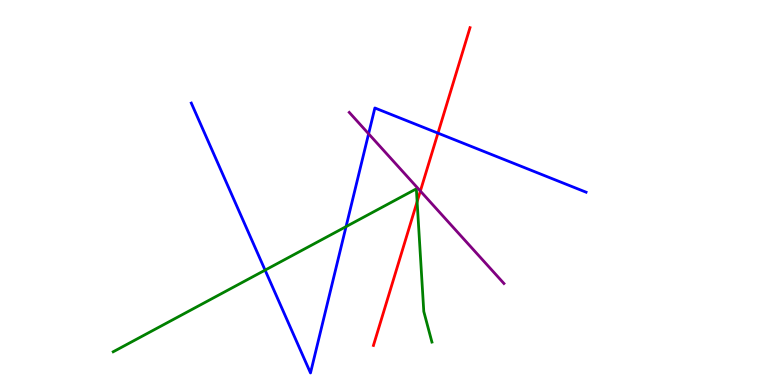[{'lines': ['blue', 'red'], 'intersections': [{'x': 5.65, 'y': 6.54}]}, {'lines': ['green', 'red'], 'intersections': [{'x': 5.38, 'y': 4.76}]}, {'lines': ['purple', 'red'], 'intersections': [{'x': 5.42, 'y': 5.04}]}, {'lines': ['blue', 'green'], 'intersections': [{'x': 3.42, 'y': 2.98}, {'x': 4.47, 'y': 4.11}]}, {'lines': ['blue', 'purple'], 'intersections': [{'x': 4.76, 'y': 6.53}]}, {'lines': ['green', 'purple'], 'intersections': []}]